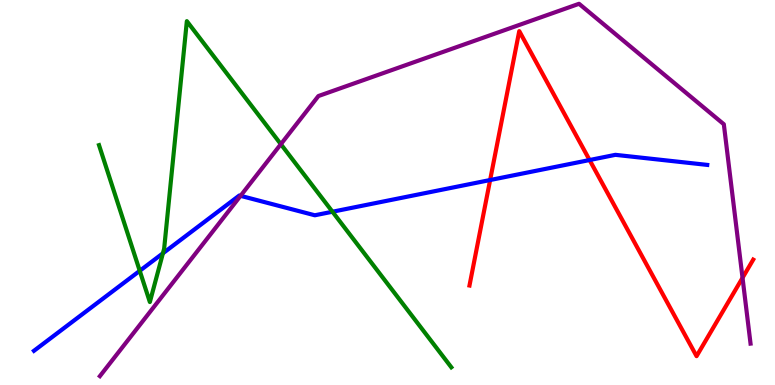[{'lines': ['blue', 'red'], 'intersections': [{'x': 6.32, 'y': 5.32}, {'x': 7.61, 'y': 5.84}]}, {'lines': ['green', 'red'], 'intersections': []}, {'lines': ['purple', 'red'], 'intersections': [{'x': 9.58, 'y': 2.78}]}, {'lines': ['blue', 'green'], 'intersections': [{'x': 1.8, 'y': 2.97}, {'x': 2.1, 'y': 3.42}, {'x': 4.29, 'y': 4.5}]}, {'lines': ['blue', 'purple'], 'intersections': [{'x': 3.1, 'y': 4.91}]}, {'lines': ['green', 'purple'], 'intersections': [{'x': 3.62, 'y': 6.26}]}]